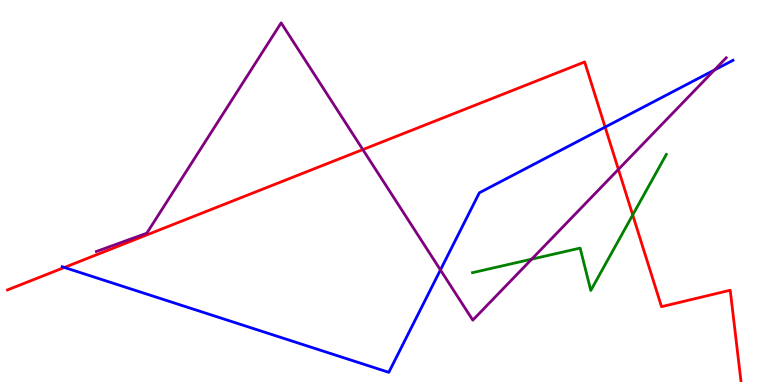[{'lines': ['blue', 'red'], 'intersections': [{'x': 0.831, 'y': 3.05}, {'x': 7.81, 'y': 6.7}]}, {'lines': ['green', 'red'], 'intersections': [{'x': 8.16, 'y': 4.42}]}, {'lines': ['purple', 'red'], 'intersections': [{'x': 4.68, 'y': 6.11}, {'x': 7.98, 'y': 5.6}]}, {'lines': ['blue', 'green'], 'intersections': []}, {'lines': ['blue', 'purple'], 'intersections': [{'x': 5.68, 'y': 2.99}, {'x': 9.22, 'y': 8.18}]}, {'lines': ['green', 'purple'], 'intersections': [{'x': 6.86, 'y': 3.27}]}]